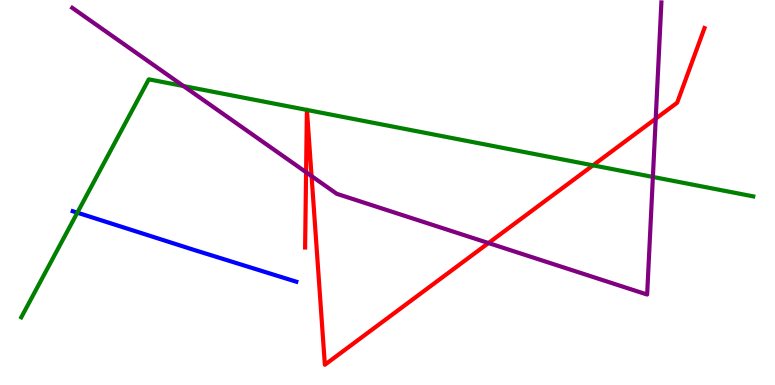[{'lines': ['blue', 'red'], 'intersections': []}, {'lines': ['green', 'red'], 'intersections': [{'x': 3.96, 'y': 7.14}, {'x': 3.96, 'y': 7.14}, {'x': 7.65, 'y': 5.71}]}, {'lines': ['purple', 'red'], 'intersections': [{'x': 3.95, 'y': 5.53}, {'x': 4.02, 'y': 5.43}, {'x': 6.3, 'y': 3.69}, {'x': 8.46, 'y': 6.92}]}, {'lines': ['blue', 'green'], 'intersections': [{'x': 0.998, 'y': 4.48}]}, {'lines': ['blue', 'purple'], 'intersections': []}, {'lines': ['green', 'purple'], 'intersections': [{'x': 2.37, 'y': 7.77}, {'x': 8.42, 'y': 5.4}]}]